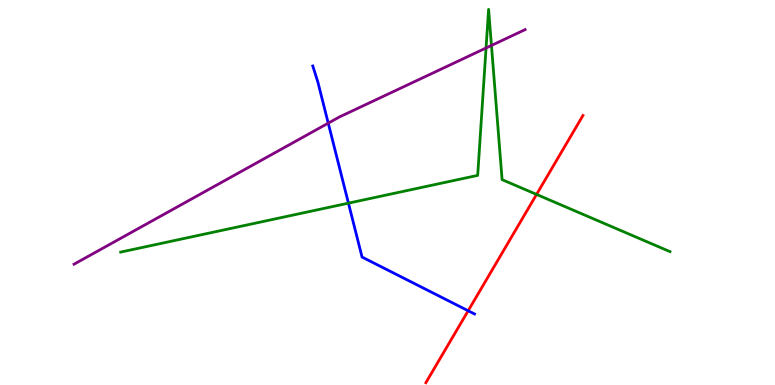[{'lines': ['blue', 'red'], 'intersections': [{'x': 6.04, 'y': 1.93}]}, {'lines': ['green', 'red'], 'intersections': [{'x': 6.92, 'y': 4.95}]}, {'lines': ['purple', 'red'], 'intersections': []}, {'lines': ['blue', 'green'], 'intersections': [{'x': 4.5, 'y': 4.72}]}, {'lines': ['blue', 'purple'], 'intersections': [{'x': 4.24, 'y': 6.8}]}, {'lines': ['green', 'purple'], 'intersections': [{'x': 6.27, 'y': 8.75}, {'x': 6.34, 'y': 8.82}]}]